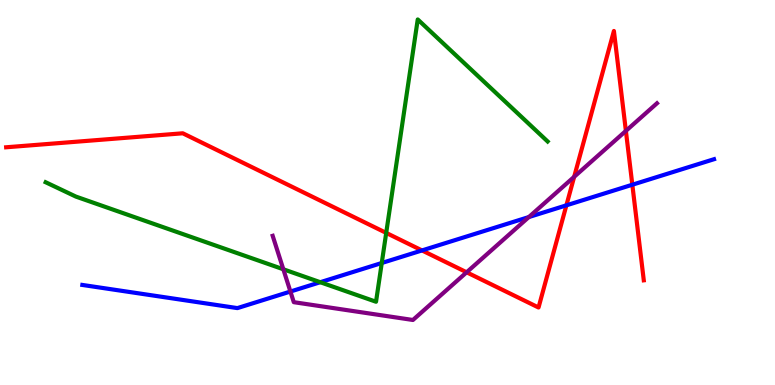[{'lines': ['blue', 'red'], 'intersections': [{'x': 5.45, 'y': 3.5}, {'x': 7.31, 'y': 4.67}, {'x': 8.16, 'y': 5.2}]}, {'lines': ['green', 'red'], 'intersections': [{'x': 4.98, 'y': 3.95}]}, {'lines': ['purple', 'red'], 'intersections': [{'x': 6.02, 'y': 2.93}, {'x': 7.41, 'y': 5.41}, {'x': 8.08, 'y': 6.6}]}, {'lines': ['blue', 'green'], 'intersections': [{'x': 4.13, 'y': 2.67}, {'x': 4.93, 'y': 3.17}]}, {'lines': ['blue', 'purple'], 'intersections': [{'x': 3.75, 'y': 2.43}, {'x': 6.82, 'y': 4.36}]}, {'lines': ['green', 'purple'], 'intersections': [{'x': 3.66, 'y': 3.01}]}]